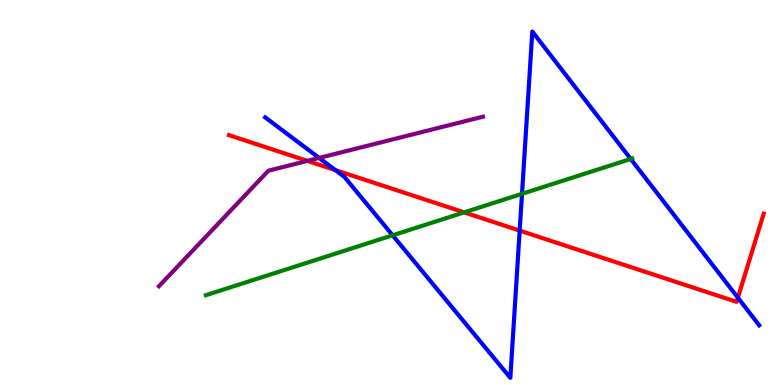[{'lines': ['blue', 'red'], 'intersections': [{'x': 4.33, 'y': 5.58}, {'x': 6.71, 'y': 4.01}, {'x': 9.52, 'y': 2.27}]}, {'lines': ['green', 'red'], 'intersections': [{'x': 5.99, 'y': 4.48}]}, {'lines': ['purple', 'red'], 'intersections': [{'x': 3.97, 'y': 5.82}]}, {'lines': ['blue', 'green'], 'intersections': [{'x': 5.07, 'y': 3.89}, {'x': 6.74, 'y': 4.97}, {'x': 8.14, 'y': 5.87}]}, {'lines': ['blue', 'purple'], 'intersections': [{'x': 4.12, 'y': 5.9}]}, {'lines': ['green', 'purple'], 'intersections': []}]